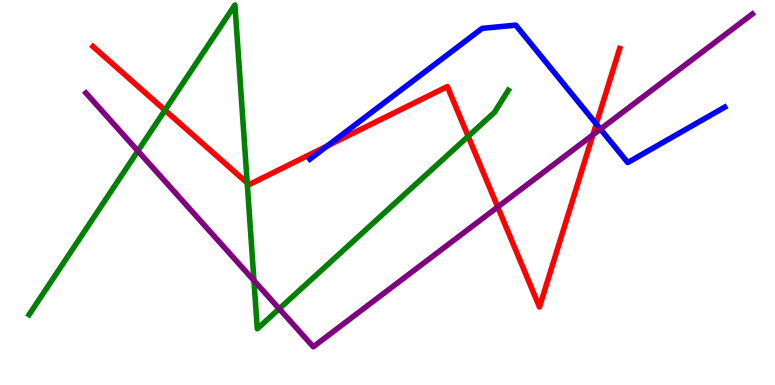[{'lines': ['blue', 'red'], 'intersections': [{'x': 4.22, 'y': 6.21}, {'x': 7.69, 'y': 6.78}]}, {'lines': ['green', 'red'], 'intersections': [{'x': 2.13, 'y': 7.14}, {'x': 3.19, 'y': 5.25}, {'x': 6.04, 'y': 6.46}]}, {'lines': ['purple', 'red'], 'intersections': [{'x': 6.42, 'y': 4.62}, {'x': 7.65, 'y': 6.5}]}, {'lines': ['blue', 'green'], 'intersections': []}, {'lines': ['blue', 'purple'], 'intersections': [{'x': 7.75, 'y': 6.65}]}, {'lines': ['green', 'purple'], 'intersections': [{'x': 1.78, 'y': 6.08}, {'x': 3.28, 'y': 2.71}, {'x': 3.6, 'y': 1.98}]}]